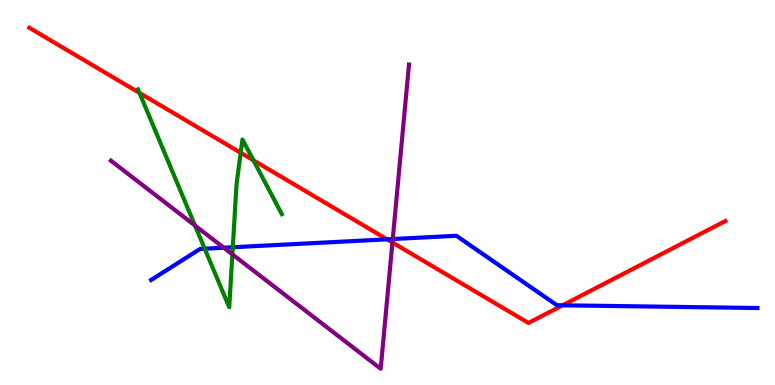[{'lines': ['blue', 'red'], 'intersections': [{'x': 4.99, 'y': 3.78}, {'x': 7.26, 'y': 2.07}]}, {'lines': ['green', 'red'], 'intersections': [{'x': 1.8, 'y': 7.59}, {'x': 3.11, 'y': 6.03}, {'x': 3.27, 'y': 5.84}]}, {'lines': ['purple', 'red'], 'intersections': [{'x': 5.06, 'y': 3.7}]}, {'lines': ['blue', 'green'], 'intersections': [{'x': 2.64, 'y': 3.54}, {'x': 3.0, 'y': 3.58}]}, {'lines': ['blue', 'purple'], 'intersections': [{'x': 2.89, 'y': 3.57}, {'x': 5.07, 'y': 3.79}]}, {'lines': ['green', 'purple'], 'intersections': [{'x': 2.52, 'y': 4.14}, {'x': 3.0, 'y': 3.39}]}]